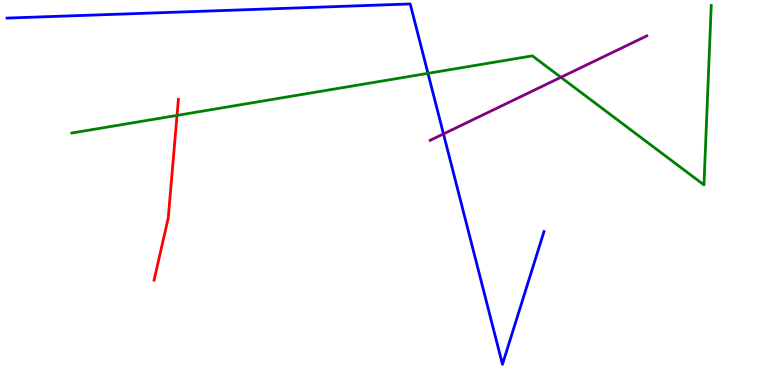[{'lines': ['blue', 'red'], 'intersections': []}, {'lines': ['green', 'red'], 'intersections': [{'x': 2.28, 'y': 7.0}]}, {'lines': ['purple', 'red'], 'intersections': []}, {'lines': ['blue', 'green'], 'intersections': [{'x': 5.52, 'y': 8.1}]}, {'lines': ['blue', 'purple'], 'intersections': [{'x': 5.72, 'y': 6.52}]}, {'lines': ['green', 'purple'], 'intersections': [{'x': 7.24, 'y': 7.99}]}]